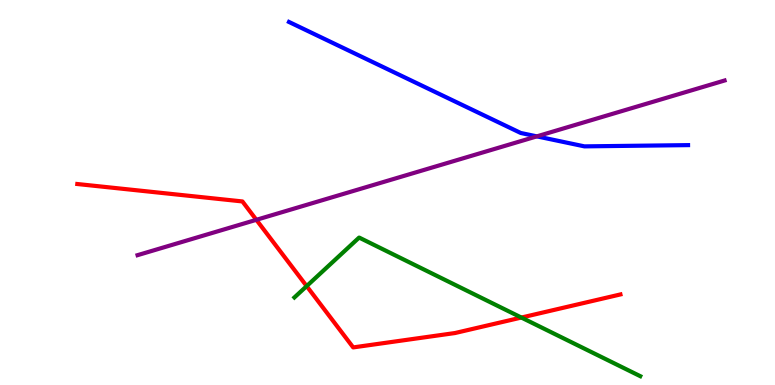[{'lines': ['blue', 'red'], 'intersections': []}, {'lines': ['green', 'red'], 'intersections': [{'x': 3.96, 'y': 2.57}, {'x': 6.73, 'y': 1.75}]}, {'lines': ['purple', 'red'], 'intersections': [{'x': 3.31, 'y': 4.29}]}, {'lines': ['blue', 'green'], 'intersections': []}, {'lines': ['blue', 'purple'], 'intersections': [{'x': 6.93, 'y': 6.46}]}, {'lines': ['green', 'purple'], 'intersections': []}]